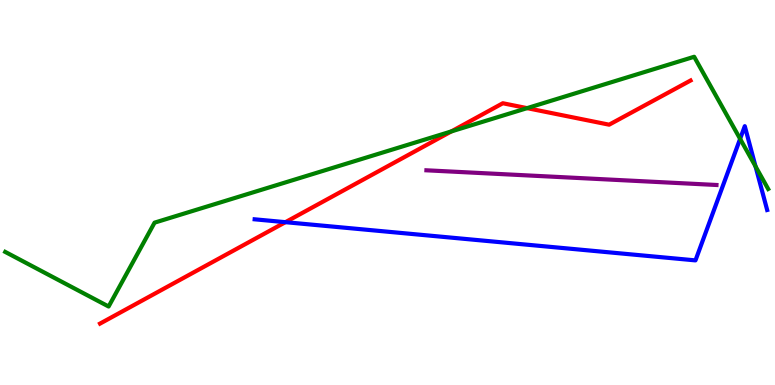[{'lines': ['blue', 'red'], 'intersections': [{'x': 3.68, 'y': 4.23}]}, {'lines': ['green', 'red'], 'intersections': [{'x': 5.82, 'y': 6.59}, {'x': 6.8, 'y': 7.19}]}, {'lines': ['purple', 'red'], 'intersections': []}, {'lines': ['blue', 'green'], 'intersections': [{'x': 9.55, 'y': 6.39}, {'x': 9.75, 'y': 5.68}]}, {'lines': ['blue', 'purple'], 'intersections': []}, {'lines': ['green', 'purple'], 'intersections': []}]